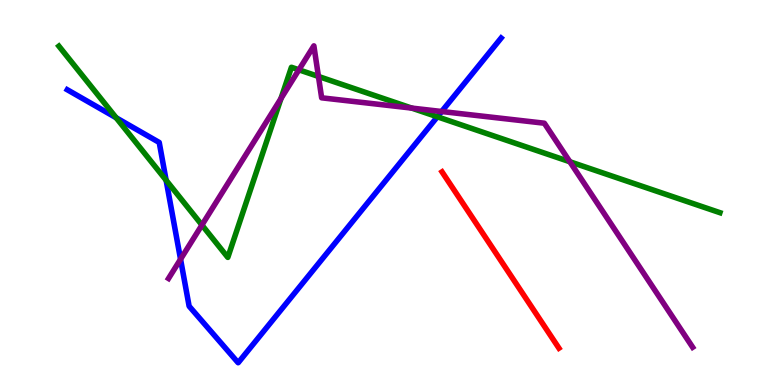[{'lines': ['blue', 'red'], 'intersections': []}, {'lines': ['green', 'red'], 'intersections': []}, {'lines': ['purple', 'red'], 'intersections': []}, {'lines': ['blue', 'green'], 'intersections': [{'x': 1.5, 'y': 6.94}, {'x': 2.14, 'y': 5.32}, {'x': 5.64, 'y': 6.97}]}, {'lines': ['blue', 'purple'], 'intersections': [{'x': 2.33, 'y': 3.27}, {'x': 5.7, 'y': 7.1}]}, {'lines': ['green', 'purple'], 'intersections': [{'x': 2.61, 'y': 4.16}, {'x': 3.63, 'y': 7.44}, {'x': 3.86, 'y': 8.19}, {'x': 4.11, 'y': 8.01}, {'x': 5.31, 'y': 7.19}, {'x': 7.35, 'y': 5.8}]}]